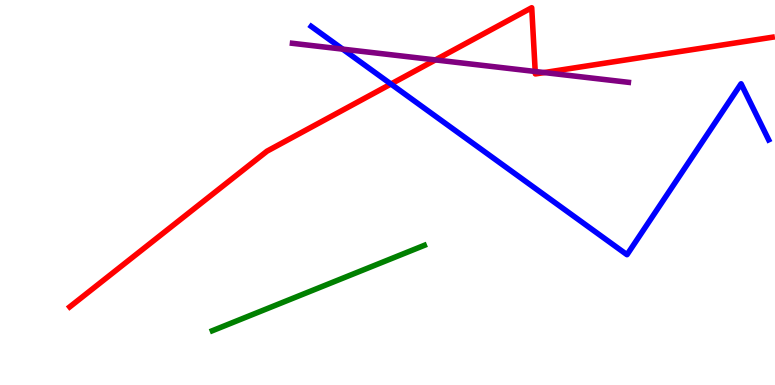[{'lines': ['blue', 'red'], 'intersections': [{'x': 5.04, 'y': 7.82}]}, {'lines': ['green', 'red'], 'intersections': []}, {'lines': ['purple', 'red'], 'intersections': [{'x': 5.62, 'y': 8.44}, {'x': 6.91, 'y': 8.14}, {'x': 7.02, 'y': 8.12}]}, {'lines': ['blue', 'green'], 'intersections': []}, {'lines': ['blue', 'purple'], 'intersections': [{'x': 4.42, 'y': 8.72}]}, {'lines': ['green', 'purple'], 'intersections': []}]